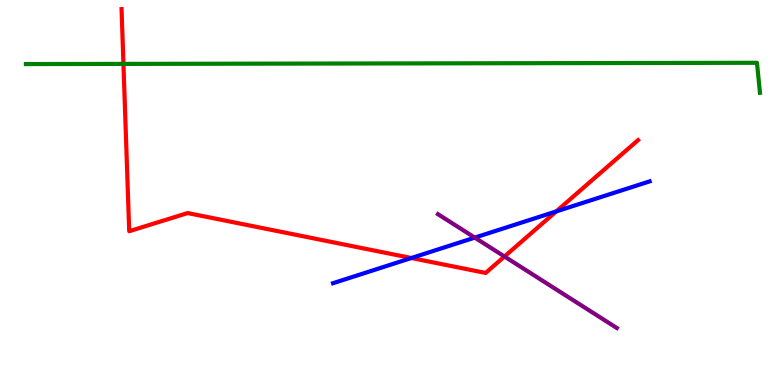[{'lines': ['blue', 'red'], 'intersections': [{'x': 5.31, 'y': 3.3}, {'x': 7.18, 'y': 4.51}]}, {'lines': ['green', 'red'], 'intersections': [{'x': 1.59, 'y': 8.34}]}, {'lines': ['purple', 'red'], 'intersections': [{'x': 6.51, 'y': 3.34}]}, {'lines': ['blue', 'green'], 'intersections': []}, {'lines': ['blue', 'purple'], 'intersections': [{'x': 6.13, 'y': 3.83}]}, {'lines': ['green', 'purple'], 'intersections': []}]